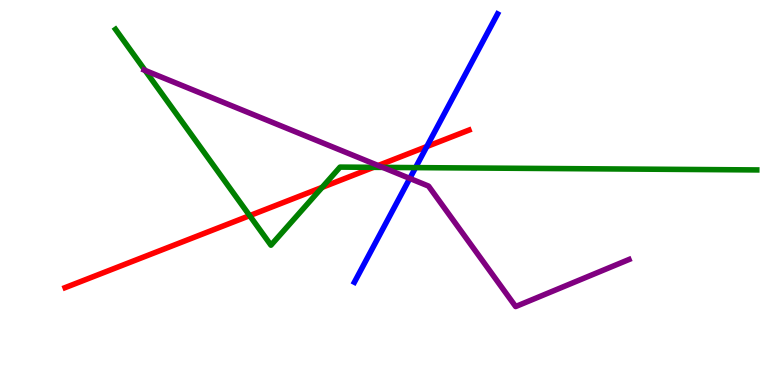[{'lines': ['blue', 'red'], 'intersections': [{'x': 5.51, 'y': 6.19}]}, {'lines': ['green', 'red'], 'intersections': [{'x': 3.22, 'y': 4.4}, {'x': 4.16, 'y': 5.13}, {'x': 4.82, 'y': 5.65}]}, {'lines': ['purple', 'red'], 'intersections': [{'x': 4.88, 'y': 5.7}]}, {'lines': ['blue', 'green'], 'intersections': [{'x': 5.36, 'y': 5.65}]}, {'lines': ['blue', 'purple'], 'intersections': [{'x': 5.29, 'y': 5.37}]}, {'lines': ['green', 'purple'], 'intersections': [{'x': 1.87, 'y': 8.17}, {'x': 4.94, 'y': 5.65}]}]